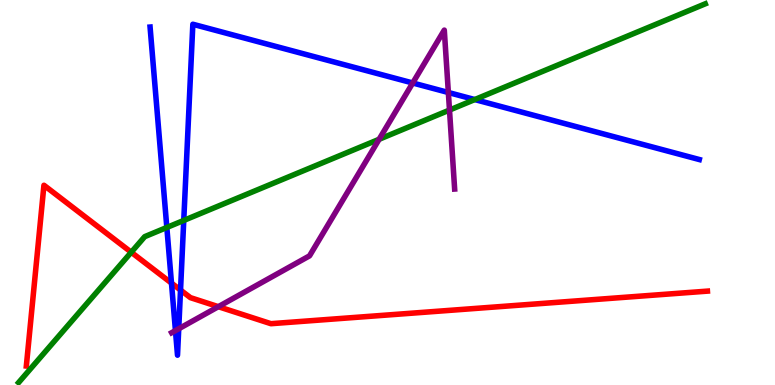[{'lines': ['blue', 'red'], 'intersections': [{'x': 2.21, 'y': 2.65}, {'x': 2.33, 'y': 2.47}]}, {'lines': ['green', 'red'], 'intersections': [{'x': 1.69, 'y': 3.45}]}, {'lines': ['purple', 'red'], 'intersections': [{'x': 2.82, 'y': 2.03}]}, {'lines': ['blue', 'green'], 'intersections': [{'x': 2.15, 'y': 4.09}, {'x': 2.37, 'y': 4.27}, {'x': 6.13, 'y': 7.41}]}, {'lines': ['blue', 'purple'], 'intersections': [{'x': 2.26, 'y': 1.41}, {'x': 2.31, 'y': 1.46}, {'x': 5.33, 'y': 7.84}, {'x': 5.79, 'y': 7.6}]}, {'lines': ['green', 'purple'], 'intersections': [{'x': 4.89, 'y': 6.38}, {'x': 5.8, 'y': 7.14}]}]